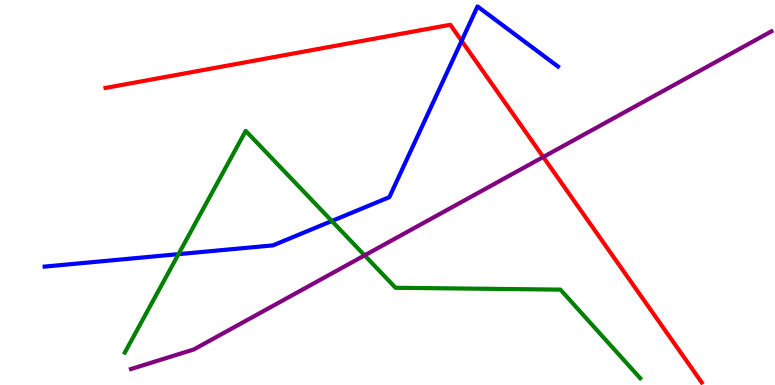[{'lines': ['blue', 'red'], 'intersections': [{'x': 5.96, 'y': 8.94}]}, {'lines': ['green', 'red'], 'intersections': []}, {'lines': ['purple', 'red'], 'intersections': [{'x': 7.01, 'y': 5.92}]}, {'lines': ['blue', 'green'], 'intersections': [{'x': 2.3, 'y': 3.4}, {'x': 4.28, 'y': 4.26}]}, {'lines': ['blue', 'purple'], 'intersections': []}, {'lines': ['green', 'purple'], 'intersections': [{'x': 4.7, 'y': 3.37}]}]